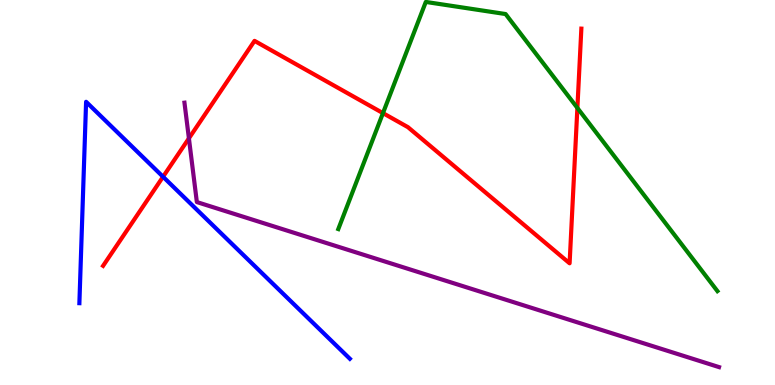[{'lines': ['blue', 'red'], 'intersections': [{'x': 2.1, 'y': 5.41}]}, {'lines': ['green', 'red'], 'intersections': [{'x': 4.94, 'y': 7.06}, {'x': 7.45, 'y': 7.2}]}, {'lines': ['purple', 'red'], 'intersections': [{'x': 2.44, 'y': 6.41}]}, {'lines': ['blue', 'green'], 'intersections': []}, {'lines': ['blue', 'purple'], 'intersections': []}, {'lines': ['green', 'purple'], 'intersections': []}]